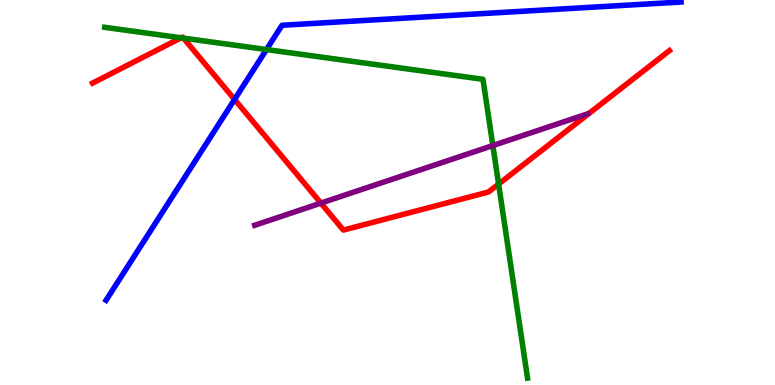[{'lines': ['blue', 'red'], 'intersections': [{'x': 3.03, 'y': 7.42}]}, {'lines': ['green', 'red'], 'intersections': [{'x': 2.34, 'y': 9.02}, {'x': 2.37, 'y': 9.01}, {'x': 6.43, 'y': 5.22}]}, {'lines': ['purple', 'red'], 'intersections': [{'x': 4.14, 'y': 4.72}]}, {'lines': ['blue', 'green'], 'intersections': [{'x': 3.44, 'y': 8.71}]}, {'lines': ['blue', 'purple'], 'intersections': []}, {'lines': ['green', 'purple'], 'intersections': [{'x': 6.36, 'y': 6.22}]}]